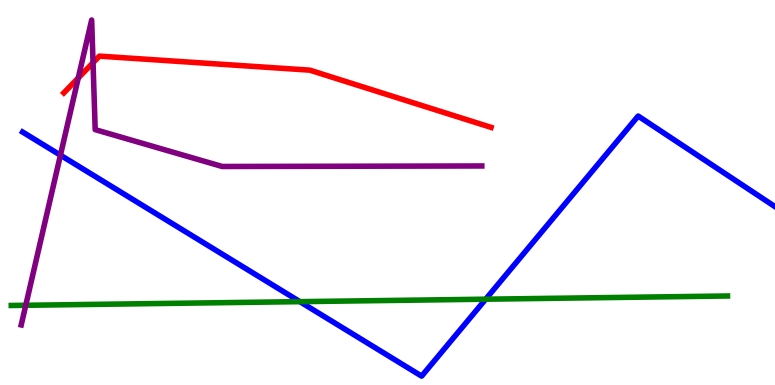[{'lines': ['blue', 'red'], 'intersections': []}, {'lines': ['green', 'red'], 'intersections': []}, {'lines': ['purple', 'red'], 'intersections': [{'x': 1.01, 'y': 7.97}, {'x': 1.2, 'y': 8.37}]}, {'lines': ['blue', 'green'], 'intersections': [{'x': 3.87, 'y': 2.16}, {'x': 6.27, 'y': 2.23}]}, {'lines': ['blue', 'purple'], 'intersections': [{'x': 0.78, 'y': 5.97}]}, {'lines': ['green', 'purple'], 'intersections': [{'x': 0.332, 'y': 2.07}]}]